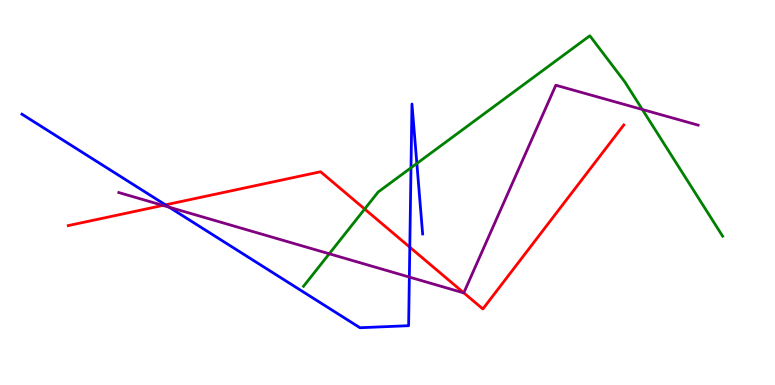[{'lines': ['blue', 'red'], 'intersections': [{'x': 2.13, 'y': 4.68}, {'x': 5.29, 'y': 3.58}]}, {'lines': ['green', 'red'], 'intersections': [{'x': 4.71, 'y': 4.57}]}, {'lines': ['purple', 'red'], 'intersections': [{'x': 2.1, 'y': 4.67}, {'x': 5.98, 'y': 2.39}]}, {'lines': ['blue', 'green'], 'intersections': [{'x': 5.3, 'y': 5.64}, {'x': 5.38, 'y': 5.75}]}, {'lines': ['blue', 'purple'], 'intersections': [{'x': 2.18, 'y': 4.62}, {'x': 5.28, 'y': 2.8}]}, {'lines': ['green', 'purple'], 'intersections': [{'x': 4.25, 'y': 3.41}, {'x': 8.29, 'y': 7.16}]}]